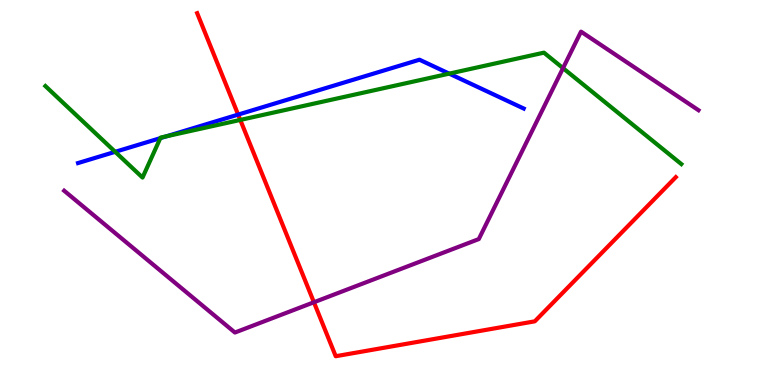[{'lines': ['blue', 'red'], 'intersections': [{'x': 3.07, 'y': 7.02}]}, {'lines': ['green', 'red'], 'intersections': [{'x': 3.1, 'y': 6.88}]}, {'lines': ['purple', 'red'], 'intersections': [{'x': 4.05, 'y': 2.15}]}, {'lines': ['blue', 'green'], 'intersections': [{'x': 1.49, 'y': 6.06}, {'x': 2.07, 'y': 6.41}, {'x': 2.15, 'y': 6.46}, {'x': 5.8, 'y': 8.09}]}, {'lines': ['blue', 'purple'], 'intersections': []}, {'lines': ['green', 'purple'], 'intersections': [{'x': 7.26, 'y': 8.23}]}]